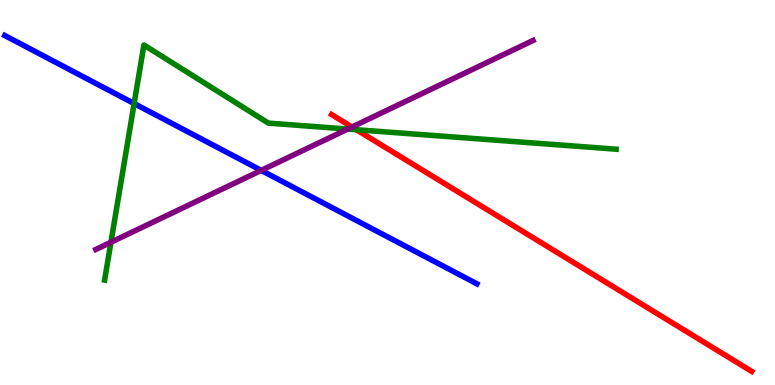[{'lines': ['blue', 'red'], 'intersections': []}, {'lines': ['green', 'red'], 'intersections': [{'x': 4.6, 'y': 6.63}]}, {'lines': ['purple', 'red'], 'intersections': [{'x': 4.54, 'y': 6.7}]}, {'lines': ['blue', 'green'], 'intersections': [{'x': 1.73, 'y': 7.31}]}, {'lines': ['blue', 'purple'], 'intersections': [{'x': 3.37, 'y': 5.57}]}, {'lines': ['green', 'purple'], 'intersections': [{'x': 1.43, 'y': 3.71}, {'x': 4.49, 'y': 6.65}]}]